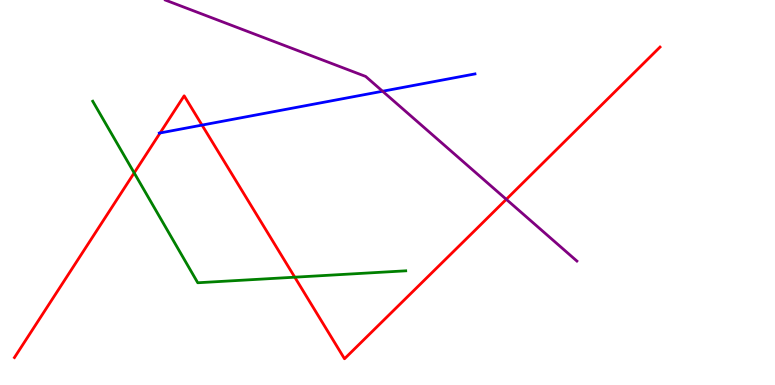[{'lines': ['blue', 'red'], 'intersections': [{'x': 2.07, 'y': 6.55}, {'x': 2.61, 'y': 6.75}]}, {'lines': ['green', 'red'], 'intersections': [{'x': 1.73, 'y': 5.51}, {'x': 3.8, 'y': 2.8}]}, {'lines': ['purple', 'red'], 'intersections': [{'x': 6.53, 'y': 4.82}]}, {'lines': ['blue', 'green'], 'intersections': []}, {'lines': ['blue', 'purple'], 'intersections': [{'x': 4.94, 'y': 7.63}]}, {'lines': ['green', 'purple'], 'intersections': []}]